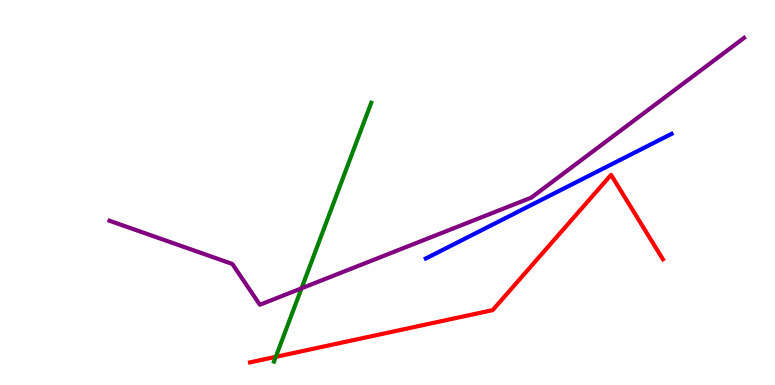[{'lines': ['blue', 'red'], 'intersections': []}, {'lines': ['green', 'red'], 'intersections': [{'x': 3.56, 'y': 0.732}]}, {'lines': ['purple', 'red'], 'intersections': []}, {'lines': ['blue', 'green'], 'intersections': []}, {'lines': ['blue', 'purple'], 'intersections': []}, {'lines': ['green', 'purple'], 'intersections': [{'x': 3.89, 'y': 2.51}]}]